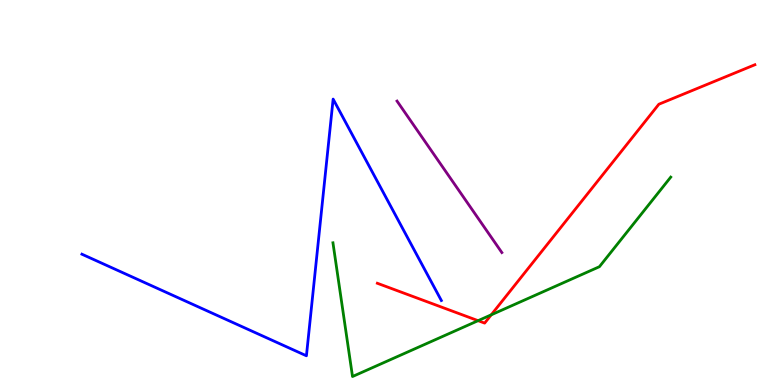[{'lines': ['blue', 'red'], 'intersections': []}, {'lines': ['green', 'red'], 'intersections': [{'x': 6.17, 'y': 1.67}, {'x': 6.34, 'y': 1.82}]}, {'lines': ['purple', 'red'], 'intersections': []}, {'lines': ['blue', 'green'], 'intersections': []}, {'lines': ['blue', 'purple'], 'intersections': []}, {'lines': ['green', 'purple'], 'intersections': []}]